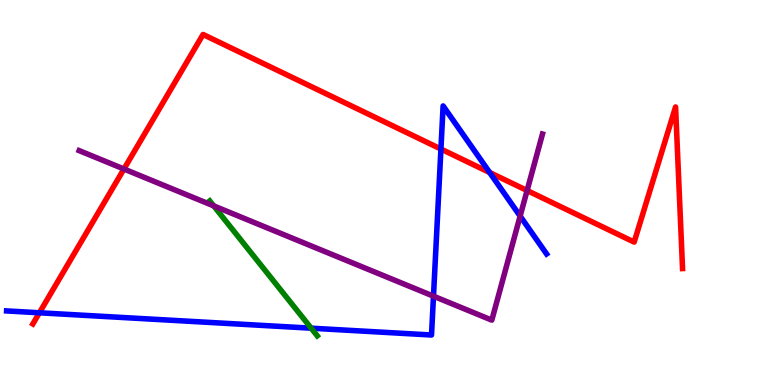[{'lines': ['blue', 'red'], 'intersections': [{'x': 0.508, 'y': 1.88}, {'x': 5.69, 'y': 6.13}, {'x': 6.32, 'y': 5.52}]}, {'lines': ['green', 'red'], 'intersections': []}, {'lines': ['purple', 'red'], 'intersections': [{'x': 1.6, 'y': 5.61}, {'x': 6.8, 'y': 5.05}]}, {'lines': ['blue', 'green'], 'intersections': [{'x': 4.02, 'y': 1.48}]}, {'lines': ['blue', 'purple'], 'intersections': [{'x': 5.59, 'y': 2.31}, {'x': 6.71, 'y': 4.39}]}, {'lines': ['green', 'purple'], 'intersections': [{'x': 2.76, 'y': 4.65}]}]